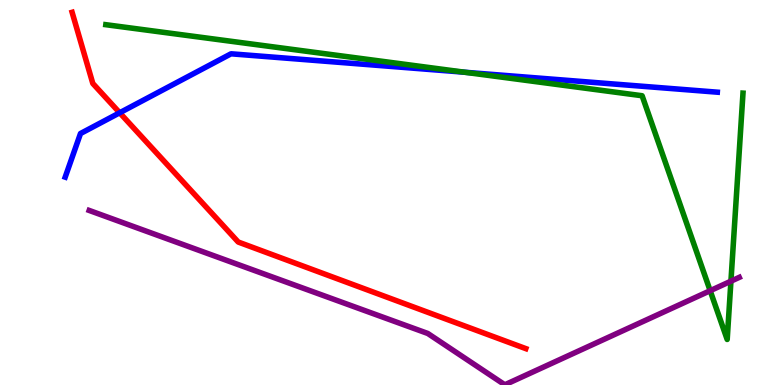[{'lines': ['blue', 'red'], 'intersections': [{'x': 1.54, 'y': 7.07}]}, {'lines': ['green', 'red'], 'intersections': []}, {'lines': ['purple', 'red'], 'intersections': []}, {'lines': ['blue', 'green'], 'intersections': [{'x': 6.0, 'y': 8.12}]}, {'lines': ['blue', 'purple'], 'intersections': []}, {'lines': ['green', 'purple'], 'intersections': [{'x': 9.16, 'y': 2.45}, {'x': 9.43, 'y': 2.7}]}]